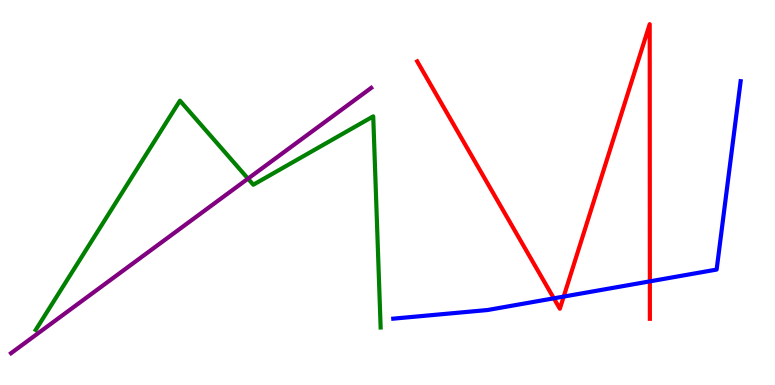[{'lines': ['blue', 'red'], 'intersections': [{'x': 7.15, 'y': 2.25}, {'x': 7.27, 'y': 2.3}, {'x': 8.39, 'y': 2.69}]}, {'lines': ['green', 'red'], 'intersections': []}, {'lines': ['purple', 'red'], 'intersections': []}, {'lines': ['blue', 'green'], 'intersections': []}, {'lines': ['blue', 'purple'], 'intersections': []}, {'lines': ['green', 'purple'], 'intersections': [{'x': 3.2, 'y': 5.36}]}]